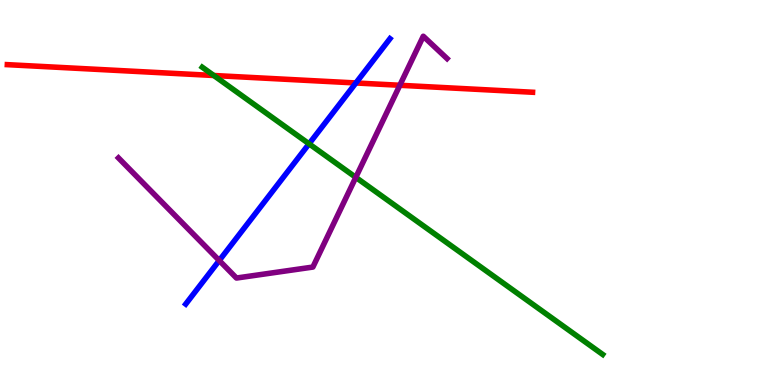[{'lines': ['blue', 'red'], 'intersections': [{'x': 4.59, 'y': 7.85}]}, {'lines': ['green', 'red'], 'intersections': [{'x': 2.76, 'y': 8.04}]}, {'lines': ['purple', 'red'], 'intersections': [{'x': 5.16, 'y': 7.79}]}, {'lines': ['blue', 'green'], 'intersections': [{'x': 3.99, 'y': 6.26}]}, {'lines': ['blue', 'purple'], 'intersections': [{'x': 2.83, 'y': 3.23}]}, {'lines': ['green', 'purple'], 'intersections': [{'x': 4.59, 'y': 5.39}]}]